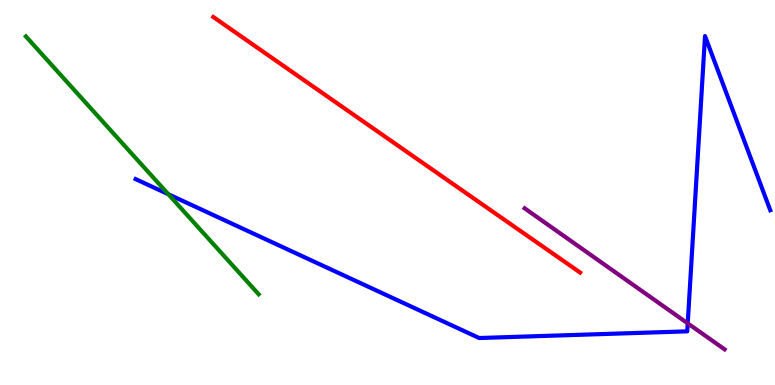[{'lines': ['blue', 'red'], 'intersections': []}, {'lines': ['green', 'red'], 'intersections': []}, {'lines': ['purple', 'red'], 'intersections': []}, {'lines': ['blue', 'green'], 'intersections': [{'x': 2.17, 'y': 4.95}]}, {'lines': ['blue', 'purple'], 'intersections': [{'x': 8.87, 'y': 1.6}]}, {'lines': ['green', 'purple'], 'intersections': []}]